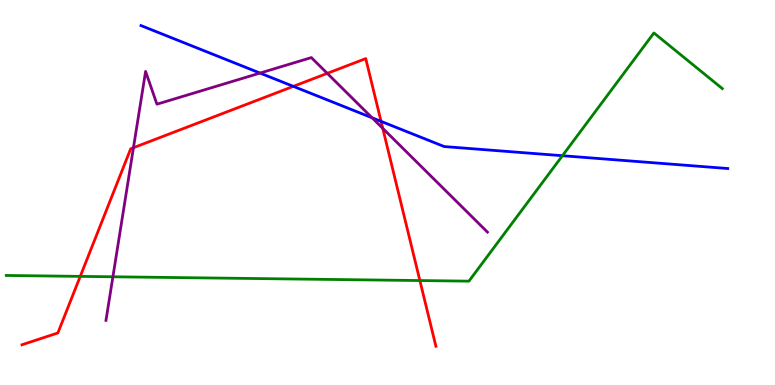[{'lines': ['blue', 'red'], 'intersections': [{'x': 3.79, 'y': 7.76}, {'x': 4.92, 'y': 6.85}]}, {'lines': ['green', 'red'], 'intersections': [{'x': 1.04, 'y': 2.82}, {'x': 5.42, 'y': 2.71}]}, {'lines': ['purple', 'red'], 'intersections': [{'x': 1.72, 'y': 6.16}, {'x': 4.22, 'y': 8.09}, {'x': 4.94, 'y': 6.67}]}, {'lines': ['blue', 'green'], 'intersections': [{'x': 7.26, 'y': 5.96}]}, {'lines': ['blue', 'purple'], 'intersections': [{'x': 3.36, 'y': 8.1}, {'x': 4.8, 'y': 6.94}]}, {'lines': ['green', 'purple'], 'intersections': [{'x': 1.46, 'y': 2.81}]}]